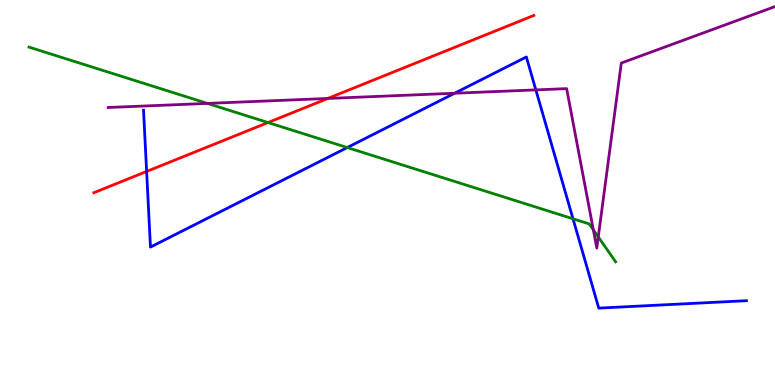[{'lines': ['blue', 'red'], 'intersections': [{'x': 1.89, 'y': 5.55}]}, {'lines': ['green', 'red'], 'intersections': [{'x': 3.46, 'y': 6.82}]}, {'lines': ['purple', 'red'], 'intersections': [{'x': 4.23, 'y': 7.44}]}, {'lines': ['blue', 'green'], 'intersections': [{'x': 4.48, 'y': 6.17}, {'x': 7.39, 'y': 4.32}]}, {'lines': ['blue', 'purple'], 'intersections': [{'x': 5.87, 'y': 7.58}, {'x': 6.91, 'y': 7.67}]}, {'lines': ['green', 'purple'], 'intersections': [{'x': 2.68, 'y': 7.31}, {'x': 7.66, 'y': 4.03}, {'x': 7.72, 'y': 3.85}]}]